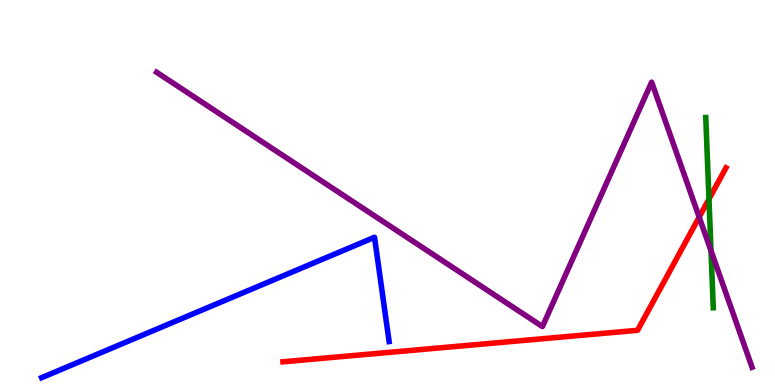[{'lines': ['blue', 'red'], 'intersections': []}, {'lines': ['green', 'red'], 'intersections': [{'x': 9.15, 'y': 4.83}]}, {'lines': ['purple', 'red'], 'intersections': [{'x': 9.02, 'y': 4.36}]}, {'lines': ['blue', 'green'], 'intersections': []}, {'lines': ['blue', 'purple'], 'intersections': []}, {'lines': ['green', 'purple'], 'intersections': [{'x': 9.17, 'y': 3.49}]}]